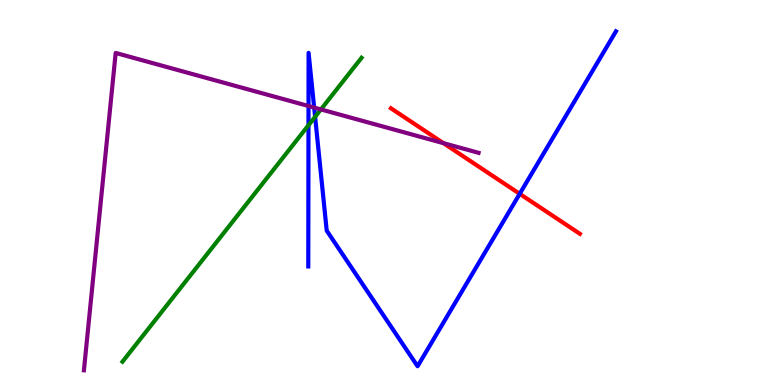[{'lines': ['blue', 'red'], 'intersections': [{'x': 6.71, 'y': 4.97}]}, {'lines': ['green', 'red'], 'intersections': []}, {'lines': ['purple', 'red'], 'intersections': [{'x': 5.72, 'y': 6.28}]}, {'lines': ['blue', 'green'], 'intersections': [{'x': 3.98, 'y': 6.75}, {'x': 4.07, 'y': 6.97}]}, {'lines': ['blue', 'purple'], 'intersections': [{'x': 3.98, 'y': 7.25}, {'x': 4.05, 'y': 7.21}]}, {'lines': ['green', 'purple'], 'intersections': [{'x': 4.14, 'y': 7.16}]}]